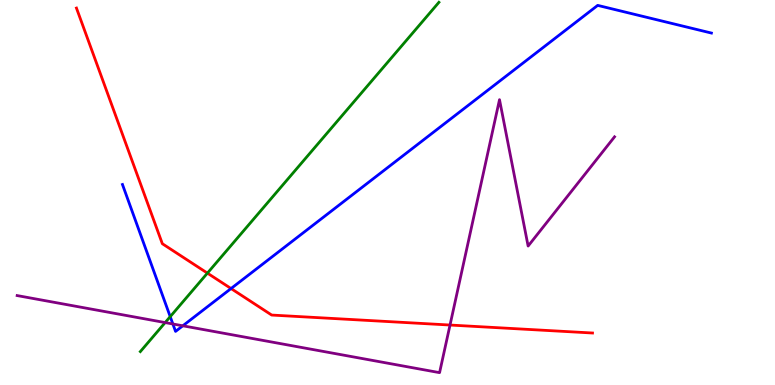[{'lines': ['blue', 'red'], 'intersections': [{'x': 2.98, 'y': 2.51}]}, {'lines': ['green', 'red'], 'intersections': [{'x': 2.68, 'y': 2.91}]}, {'lines': ['purple', 'red'], 'intersections': [{'x': 5.81, 'y': 1.56}]}, {'lines': ['blue', 'green'], 'intersections': [{'x': 2.2, 'y': 1.78}]}, {'lines': ['blue', 'purple'], 'intersections': [{'x': 2.23, 'y': 1.58}, {'x': 2.36, 'y': 1.54}]}, {'lines': ['green', 'purple'], 'intersections': [{'x': 2.13, 'y': 1.62}]}]